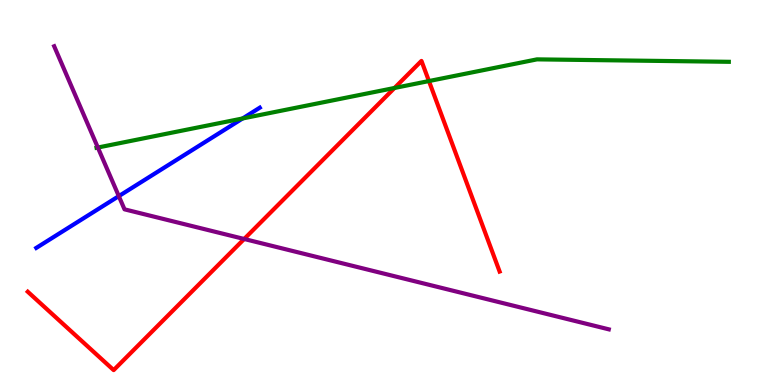[{'lines': ['blue', 'red'], 'intersections': []}, {'lines': ['green', 'red'], 'intersections': [{'x': 5.09, 'y': 7.72}, {'x': 5.53, 'y': 7.89}]}, {'lines': ['purple', 'red'], 'intersections': [{'x': 3.15, 'y': 3.79}]}, {'lines': ['blue', 'green'], 'intersections': [{'x': 3.13, 'y': 6.92}]}, {'lines': ['blue', 'purple'], 'intersections': [{'x': 1.53, 'y': 4.91}]}, {'lines': ['green', 'purple'], 'intersections': [{'x': 1.26, 'y': 6.17}]}]